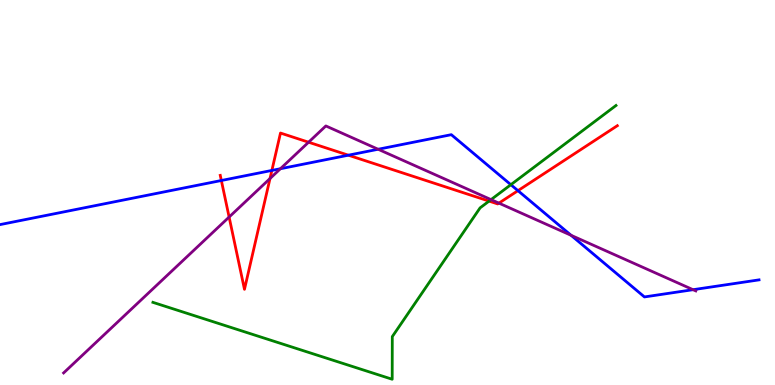[{'lines': ['blue', 'red'], 'intersections': [{'x': 2.86, 'y': 5.31}, {'x': 3.51, 'y': 5.57}, {'x': 4.49, 'y': 5.97}, {'x': 6.68, 'y': 5.05}]}, {'lines': ['green', 'red'], 'intersections': [{'x': 6.31, 'y': 4.78}]}, {'lines': ['purple', 'red'], 'intersections': [{'x': 2.96, 'y': 4.36}, {'x': 3.48, 'y': 5.36}, {'x': 3.98, 'y': 6.31}, {'x': 6.44, 'y': 4.72}]}, {'lines': ['blue', 'green'], 'intersections': [{'x': 6.59, 'y': 5.2}]}, {'lines': ['blue', 'purple'], 'intersections': [{'x': 3.62, 'y': 5.62}, {'x': 4.88, 'y': 6.12}, {'x': 7.37, 'y': 3.89}, {'x': 8.94, 'y': 2.48}]}, {'lines': ['green', 'purple'], 'intersections': [{'x': 6.34, 'y': 4.82}]}]